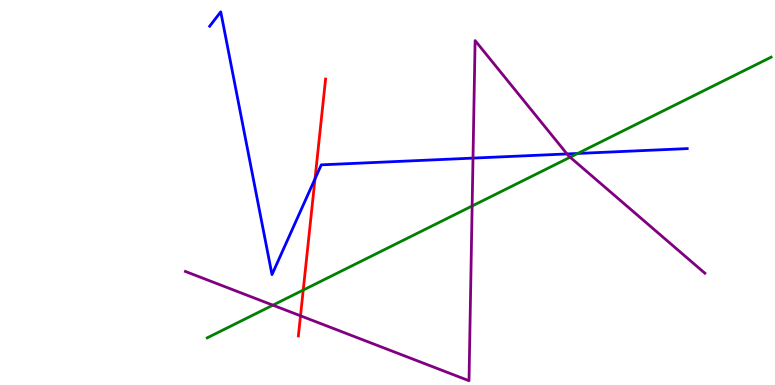[{'lines': ['blue', 'red'], 'intersections': [{'x': 4.06, 'y': 5.36}]}, {'lines': ['green', 'red'], 'intersections': [{'x': 3.91, 'y': 2.47}]}, {'lines': ['purple', 'red'], 'intersections': [{'x': 3.88, 'y': 1.8}]}, {'lines': ['blue', 'green'], 'intersections': [{'x': 7.45, 'y': 6.01}]}, {'lines': ['blue', 'purple'], 'intersections': [{'x': 6.1, 'y': 5.89}, {'x': 7.32, 'y': 6.0}]}, {'lines': ['green', 'purple'], 'intersections': [{'x': 3.52, 'y': 2.07}, {'x': 6.09, 'y': 4.65}, {'x': 7.36, 'y': 5.92}]}]